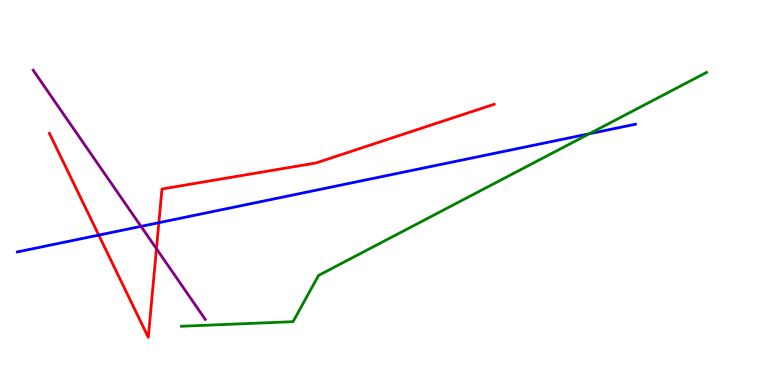[{'lines': ['blue', 'red'], 'intersections': [{'x': 1.27, 'y': 3.89}, {'x': 2.05, 'y': 4.22}]}, {'lines': ['green', 'red'], 'intersections': []}, {'lines': ['purple', 'red'], 'intersections': [{'x': 2.02, 'y': 3.54}]}, {'lines': ['blue', 'green'], 'intersections': [{'x': 7.6, 'y': 6.53}]}, {'lines': ['blue', 'purple'], 'intersections': [{'x': 1.82, 'y': 4.12}]}, {'lines': ['green', 'purple'], 'intersections': []}]